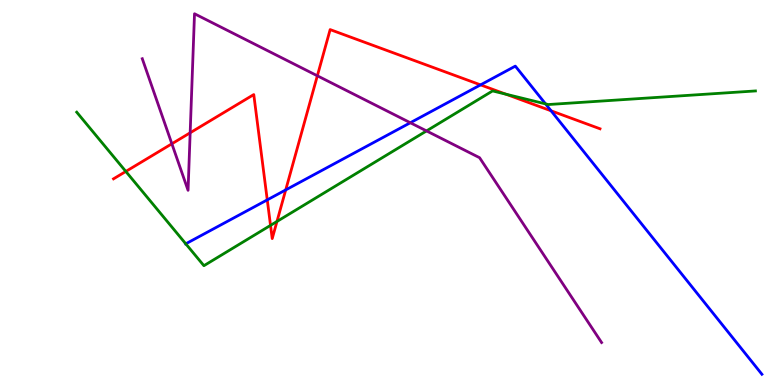[{'lines': ['blue', 'red'], 'intersections': [{'x': 3.45, 'y': 4.81}, {'x': 3.69, 'y': 5.07}, {'x': 6.2, 'y': 7.8}, {'x': 7.11, 'y': 7.12}]}, {'lines': ['green', 'red'], 'intersections': [{'x': 1.62, 'y': 5.55}, {'x': 3.49, 'y': 4.15}, {'x': 3.57, 'y': 4.25}, {'x': 6.53, 'y': 7.55}]}, {'lines': ['purple', 'red'], 'intersections': [{'x': 2.22, 'y': 6.27}, {'x': 2.45, 'y': 6.55}, {'x': 4.09, 'y': 8.03}]}, {'lines': ['blue', 'green'], 'intersections': [{'x': 2.4, 'y': 3.67}, {'x': 7.04, 'y': 7.3}]}, {'lines': ['blue', 'purple'], 'intersections': [{'x': 5.29, 'y': 6.81}]}, {'lines': ['green', 'purple'], 'intersections': [{'x': 5.5, 'y': 6.6}]}]